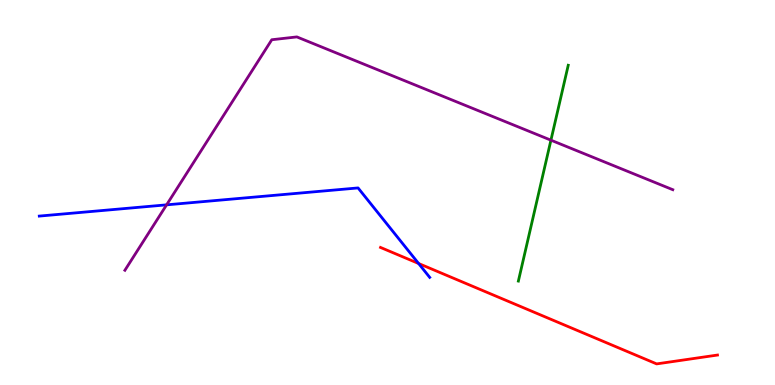[{'lines': ['blue', 'red'], 'intersections': [{'x': 5.4, 'y': 3.16}]}, {'lines': ['green', 'red'], 'intersections': []}, {'lines': ['purple', 'red'], 'intersections': []}, {'lines': ['blue', 'green'], 'intersections': []}, {'lines': ['blue', 'purple'], 'intersections': [{'x': 2.15, 'y': 4.68}]}, {'lines': ['green', 'purple'], 'intersections': [{'x': 7.11, 'y': 6.36}]}]